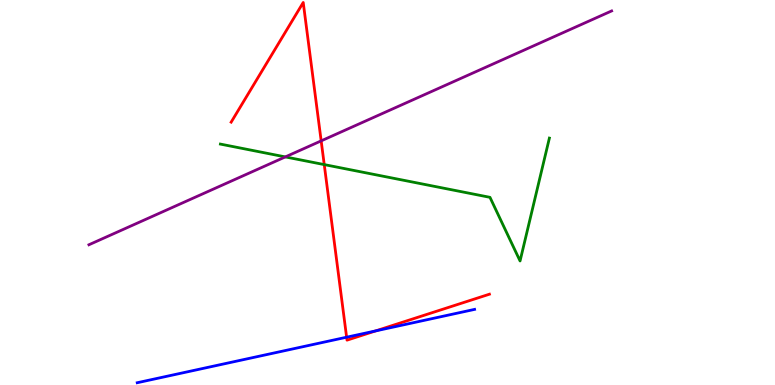[{'lines': ['blue', 'red'], 'intersections': [{'x': 4.47, 'y': 1.24}, {'x': 4.85, 'y': 1.41}]}, {'lines': ['green', 'red'], 'intersections': [{'x': 4.18, 'y': 5.72}]}, {'lines': ['purple', 'red'], 'intersections': [{'x': 4.14, 'y': 6.34}]}, {'lines': ['blue', 'green'], 'intersections': []}, {'lines': ['blue', 'purple'], 'intersections': []}, {'lines': ['green', 'purple'], 'intersections': [{'x': 3.68, 'y': 5.92}]}]